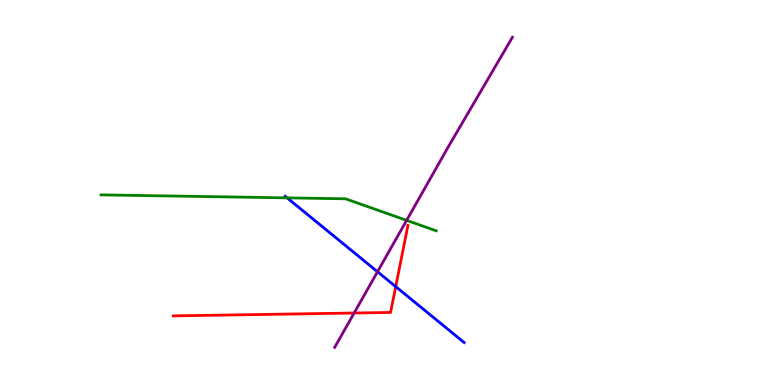[{'lines': ['blue', 'red'], 'intersections': [{'x': 5.11, 'y': 2.56}]}, {'lines': ['green', 'red'], 'intersections': []}, {'lines': ['purple', 'red'], 'intersections': [{'x': 4.57, 'y': 1.87}]}, {'lines': ['blue', 'green'], 'intersections': [{'x': 3.7, 'y': 4.86}]}, {'lines': ['blue', 'purple'], 'intersections': [{'x': 4.87, 'y': 2.94}]}, {'lines': ['green', 'purple'], 'intersections': [{'x': 5.25, 'y': 4.28}]}]